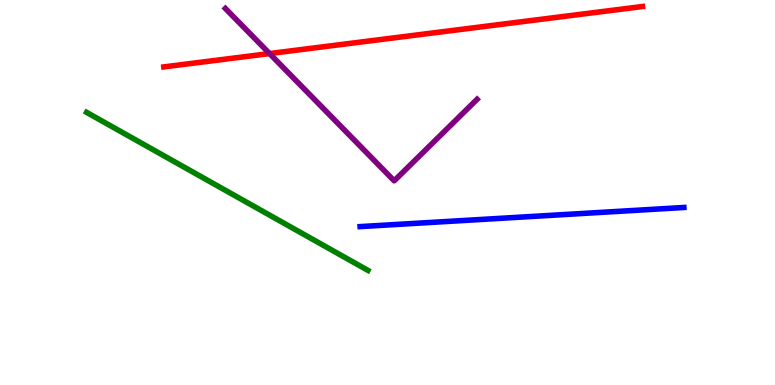[{'lines': ['blue', 'red'], 'intersections': []}, {'lines': ['green', 'red'], 'intersections': []}, {'lines': ['purple', 'red'], 'intersections': [{'x': 3.48, 'y': 8.61}]}, {'lines': ['blue', 'green'], 'intersections': []}, {'lines': ['blue', 'purple'], 'intersections': []}, {'lines': ['green', 'purple'], 'intersections': []}]